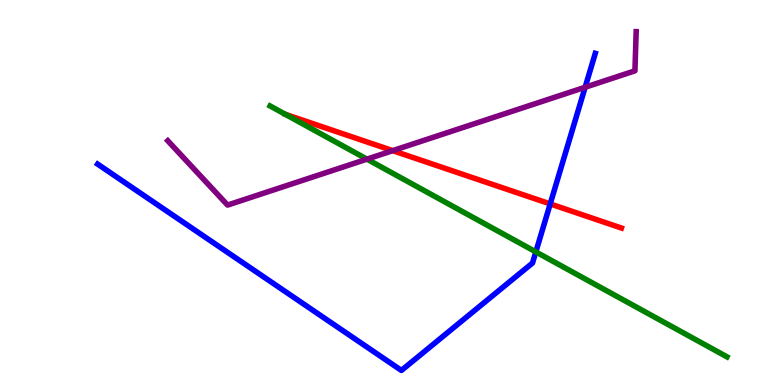[{'lines': ['blue', 'red'], 'intersections': [{'x': 7.1, 'y': 4.7}]}, {'lines': ['green', 'red'], 'intersections': [{'x': 3.68, 'y': 7.03}]}, {'lines': ['purple', 'red'], 'intersections': [{'x': 5.07, 'y': 6.09}]}, {'lines': ['blue', 'green'], 'intersections': [{'x': 6.91, 'y': 3.46}]}, {'lines': ['blue', 'purple'], 'intersections': [{'x': 7.55, 'y': 7.73}]}, {'lines': ['green', 'purple'], 'intersections': [{'x': 4.73, 'y': 5.87}]}]